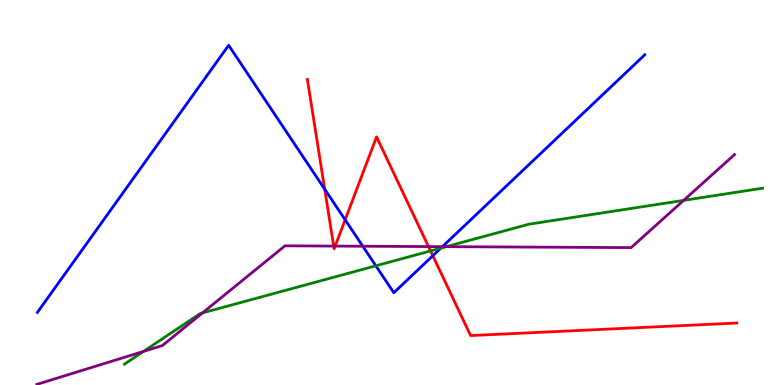[{'lines': ['blue', 'red'], 'intersections': [{'x': 4.19, 'y': 5.09}, {'x': 4.45, 'y': 4.29}, {'x': 5.58, 'y': 3.36}]}, {'lines': ['green', 'red'], 'intersections': [{'x': 5.56, 'y': 3.48}]}, {'lines': ['purple', 'red'], 'intersections': [{'x': 4.31, 'y': 3.61}, {'x': 4.32, 'y': 3.61}, {'x': 5.53, 'y': 3.6}]}, {'lines': ['blue', 'green'], 'intersections': [{'x': 4.85, 'y': 3.1}, {'x': 5.69, 'y': 3.55}]}, {'lines': ['blue', 'purple'], 'intersections': [{'x': 4.68, 'y': 3.6}, {'x': 5.71, 'y': 3.59}]}, {'lines': ['green', 'purple'], 'intersections': [{'x': 1.85, 'y': 0.872}, {'x': 2.61, 'y': 1.87}, {'x': 5.76, 'y': 3.59}, {'x': 8.82, 'y': 4.8}]}]